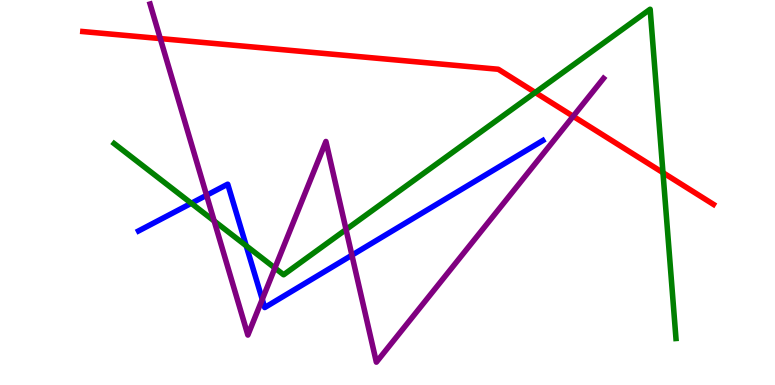[{'lines': ['blue', 'red'], 'intersections': []}, {'lines': ['green', 'red'], 'intersections': [{'x': 6.91, 'y': 7.6}, {'x': 8.55, 'y': 5.51}]}, {'lines': ['purple', 'red'], 'intersections': [{'x': 2.07, 'y': 9.0}, {'x': 7.4, 'y': 6.98}]}, {'lines': ['blue', 'green'], 'intersections': [{'x': 2.47, 'y': 4.72}, {'x': 3.18, 'y': 3.62}]}, {'lines': ['blue', 'purple'], 'intersections': [{'x': 2.67, 'y': 4.93}, {'x': 3.38, 'y': 2.22}, {'x': 4.54, 'y': 3.37}]}, {'lines': ['green', 'purple'], 'intersections': [{'x': 2.76, 'y': 4.26}, {'x': 3.55, 'y': 3.04}, {'x': 4.47, 'y': 4.04}]}]